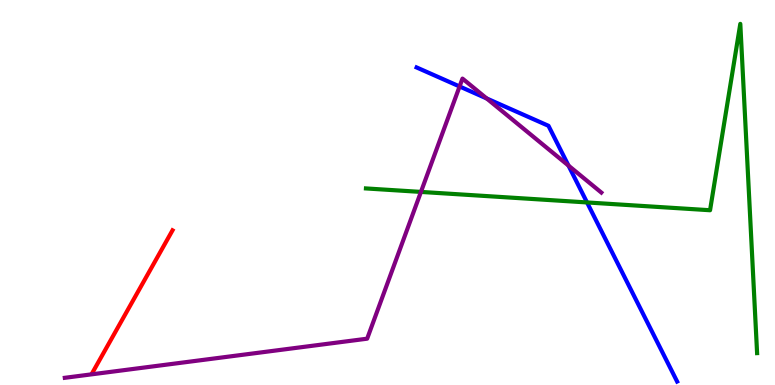[{'lines': ['blue', 'red'], 'intersections': []}, {'lines': ['green', 'red'], 'intersections': []}, {'lines': ['purple', 'red'], 'intersections': []}, {'lines': ['blue', 'green'], 'intersections': [{'x': 7.57, 'y': 4.74}]}, {'lines': ['blue', 'purple'], 'intersections': [{'x': 5.93, 'y': 7.75}, {'x': 6.28, 'y': 7.44}, {'x': 7.34, 'y': 5.7}]}, {'lines': ['green', 'purple'], 'intersections': [{'x': 5.43, 'y': 5.02}]}]